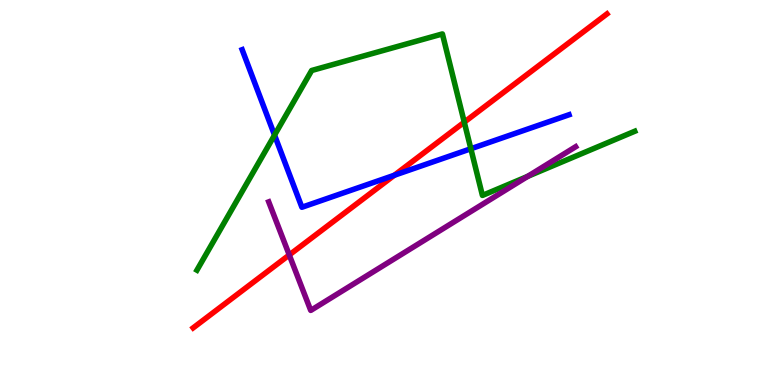[{'lines': ['blue', 'red'], 'intersections': [{'x': 5.09, 'y': 5.45}]}, {'lines': ['green', 'red'], 'intersections': [{'x': 5.99, 'y': 6.83}]}, {'lines': ['purple', 'red'], 'intersections': [{'x': 3.73, 'y': 3.38}]}, {'lines': ['blue', 'green'], 'intersections': [{'x': 3.54, 'y': 6.49}, {'x': 6.08, 'y': 6.14}]}, {'lines': ['blue', 'purple'], 'intersections': []}, {'lines': ['green', 'purple'], 'intersections': [{'x': 6.81, 'y': 5.42}]}]